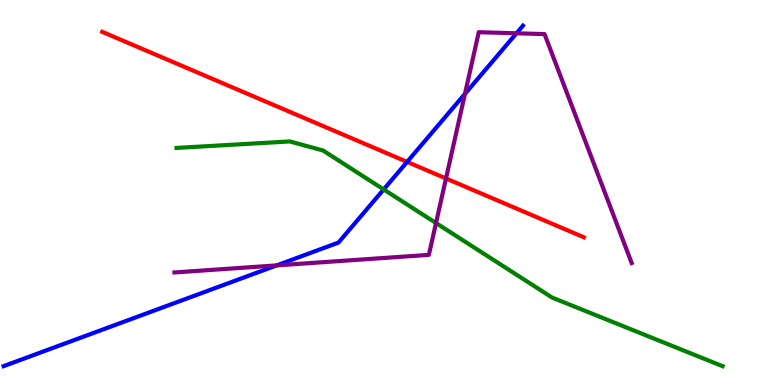[{'lines': ['blue', 'red'], 'intersections': [{'x': 5.25, 'y': 5.8}]}, {'lines': ['green', 'red'], 'intersections': []}, {'lines': ['purple', 'red'], 'intersections': [{'x': 5.75, 'y': 5.36}]}, {'lines': ['blue', 'green'], 'intersections': [{'x': 4.95, 'y': 5.08}]}, {'lines': ['blue', 'purple'], 'intersections': [{'x': 3.57, 'y': 3.11}, {'x': 6.0, 'y': 7.56}, {'x': 6.66, 'y': 9.14}]}, {'lines': ['green', 'purple'], 'intersections': [{'x': 5.63, 'y': 4.21}]}]